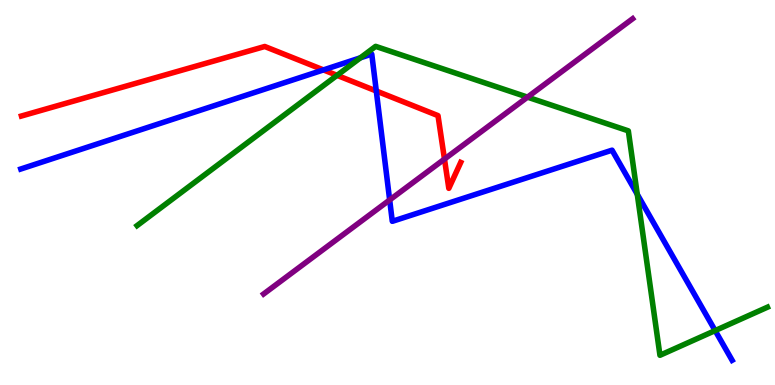[{'lines': ['blue', 'red'], 'intersections': [{'x': 4.17, 'y': 8.18}, {'x': 4.86, 'y': 7.64}]}, {'lines': ['green', 'red'], 'intersections': [{'x': 4.35, 'y': 8.04}]}, {'lines': ['purple', 'red'], 'intersections': [{'x': 5.74, 'y': 5.87}]}, {'lines': ['blue', 'green'], 'intersections': [{'x': 4.65, 'y': 8.5}, {'x': 8.22, 'y': 4.95}, {'x': 9.23, 'y': 1.41}]}, {'lines': ['blue', 'purple'], 'intersections': [{'x': 5.03, 'y': 4.81}]}, {'lines': ['green', 'purple'], 'intersections': [{'x': 6.81, 'y': 7.48}]}]